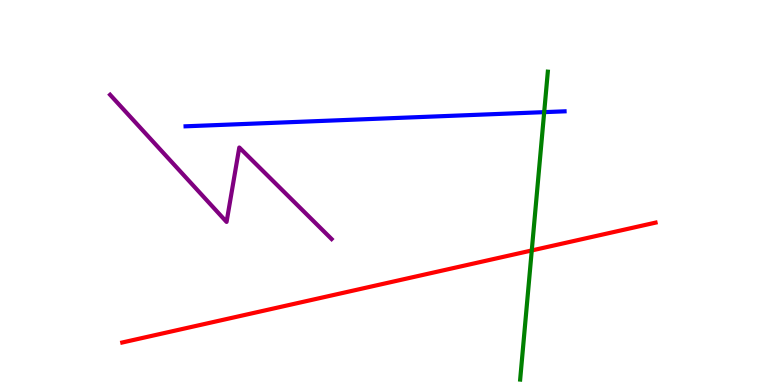[{'lines': ['blue', 'red'], 'intersections': []}, {'lines': ['green', 'red'], 'intersections': [{'x': 6.86, 'y': 3.49}]}, {'lines': ['purple', 'red'], 'intersections': []}, {'lines': ['blue', 'green'], 'intersections': [{'x': 7.02, 'y': 7.09}]}, {'lines': ['blue', 'purple'], 'intersections': []}, {'lines': ['green', 'purple'], 'intersections': []}]